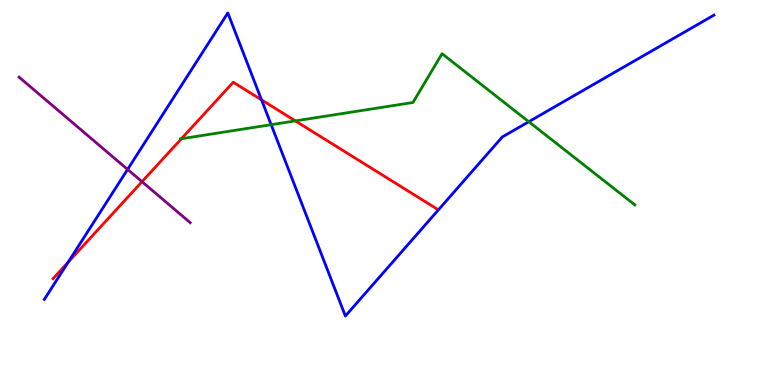[{'lines': ['blue', 'red'], 'intersections': [{'x': 0.88, 'y': 3.19}, {'x': 3.37, 'y': 7.41}]}, {'lines': ['green', 'red'], 'intersections': [{'x': 2.34, 'y': 6.4}, {'x': 3.81, 'y': 6.86}]}, {'lines': ['purple', 'red'], 'intersections': [{'x': 1.83, 'y': 5.28}]}, {'lines': ['blue', 'green'], 'intersections': [{'x': 3.5, 'y': 6.76}, {'x': 6.82, 'y': 6.84}]}, {'lines': ['blue', 'purple'], 'intersections': [{'x': 1.65, 'y': 5.6}]}, {'lines': ['green', 'purple'], 'intersections': []}]